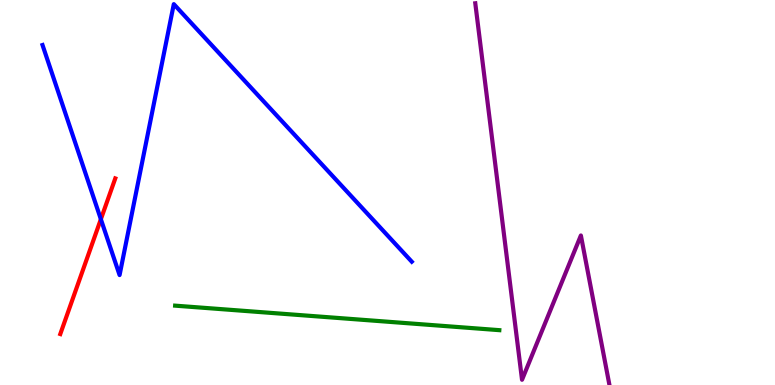[{'lines': ['blue', 'red'], 'intersections': [{'x': 1.3, 'y': 4.31}]}, {'lines': ['green', 'red'], 'intersections': []}, {'lines': ['purple', 'red'], 'intersections': []}, {'lines': ['blue', 'green'], 'intersections': []}, {'lines': ['blue', 'purple'], 'intersections': []}, {'lines': ['green', 'purple'], 'intersections': []}]